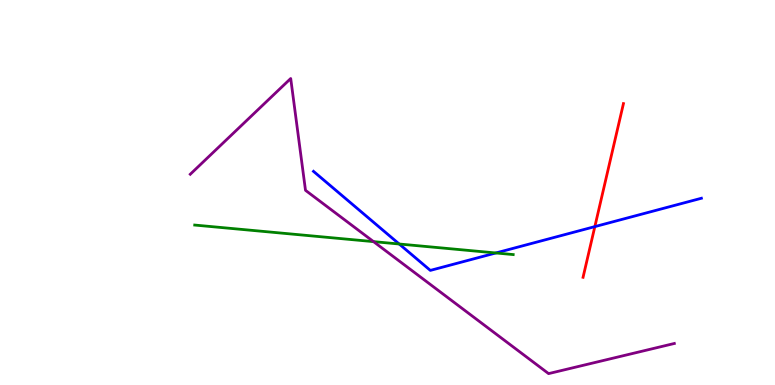[{'lines': ['blue', 'red'], 'intersections': [{'x': 7.68, 'y': 4.11}]}, {'lines': ['green', 'red'], 'intersections': []}, {'lines': ['purple', 'red'], 'intersections': []}, {'lines': ['blue', 'green'], 'intersections': [{'x': 5.15, 'y': 3.66}, {'x': 6.4, 'y': 3.43}]}, {'lines': ['blue', 'purple'], 'intersections': []}, {'lines': ['green', 'purple'], 'intersections': [{'x': 4.82, 'y': 3.72}]}]